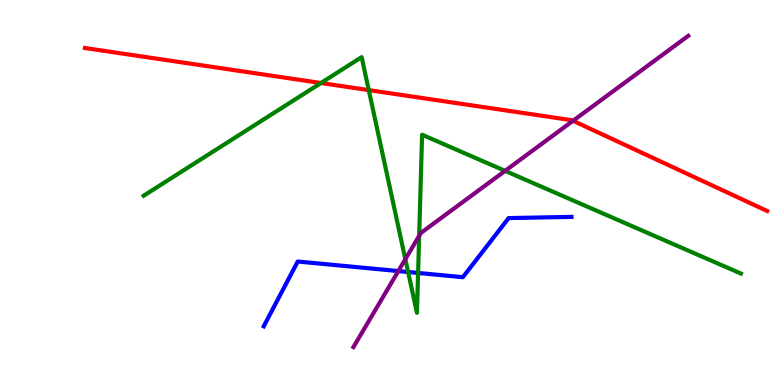[{'lines': ['blue', 'red'], 'intersections': []}, {'lines': ['green', 'red'], 'intersections': [{'x': 4.14, 'y': 7.84}, {'x': 4.76, 'y': 7.66}]}, {'lines': ['purple', 'red'], 'intersections': [{'x': 7.39, 'y': 6.86}]}, {'lines': ['blue', 'green'], 'intersections': [{'x': 5.27, 'y': 2.94}, {'x': 5.39, 'y': 2.91}]}, {'lines': ['blue', 'purple'], 'intersections': [{'x': 5.14, 'y': 2.96}]}, {'lines': ['green', 'purple'], 'intersections': [{'x': 5.23, 'y': 3.27}, {'x': 5.41, 'y': 3.88}, {'x': 6.52, 'y': 5.56}]}]